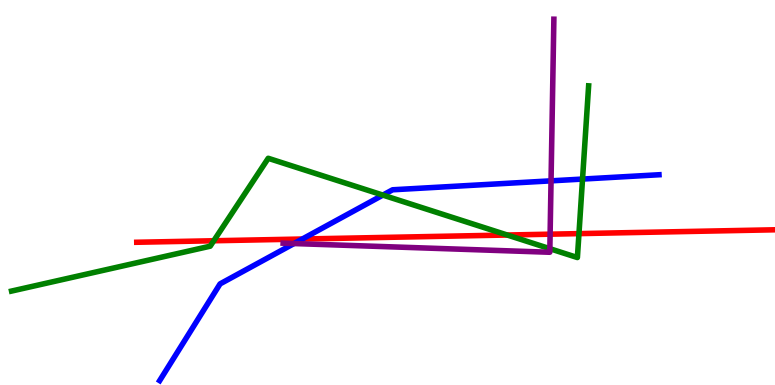[{'lines': ['blue', 'red'], 'intersections': [{'x': 3.9, 'y': 3.79}]}, {'lines': ['green', 'red'], 'intersections': [{'x': 2.76, 'y': 3.75}, {'x': 6.55, 'y': 3.9}, {'x': 7.47, 'y': 3.93}]}, {'lines': ['purple', 'red'], 'intersections': [{'x': 7.1, 'y': 3.92}]}, {'lines': ['blue', 'green'], 'intersections': [{'x': 4.94, 'y': 4.93}, {'x': 7.52, 'y': 5.35}]}, {'lines': ['blue', 'purple'], 'intersections': [{'x': 3.79, 'y': 3.67}, {'x': 7.11, 'y': 5.3}]}, {'lines': ['green', 'purple'], 'intersections': [{'x': 7.09, 'y': 3.54}]}]